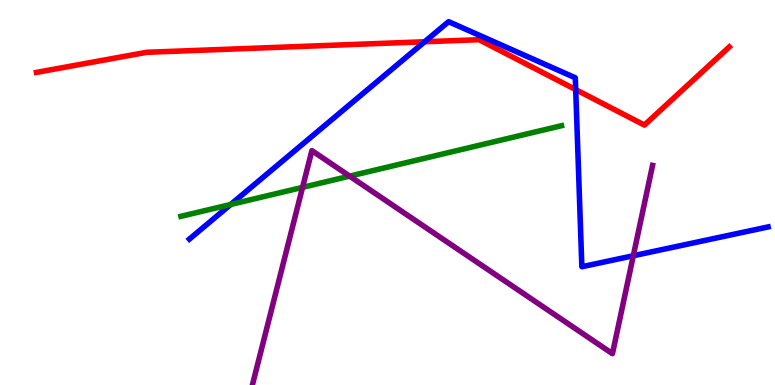[{'lines': ['blue', 'red'], 'intersections': [{'x': 5.48, 'y': 8.92}, {'x': 7.43, 'y': 7.67}]}, {'lines': ['green', 'red'], 'intersections': []}, {'lines': ['purple', 'red'], 'intersections': []}, {'lines': ['blue', 'green'], 'intersections': [{'x': 2.98, 'y': 4.69}]}, {'lines': ['blue', 'purple'], 'intersections': [{'x': 8.17, 'y': 3.36}]}, {'lines': ['green', 'purple'], 'intersections': [{'x': 3.9, 'y': 5.13}, {'x': 4.51, 'y': 5.42}]}]